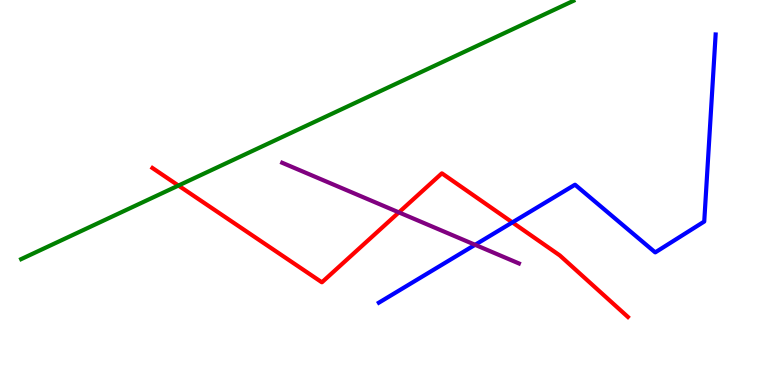[{'lines': ['blue', 'red'], 'intersections': [{'x': 6.61, 'y': 4.22}]}, {'lines': ['green', 'red'], 'intersections': [{'x': 2.3, 'y': 5.18}]}, {'lines': ['purple', 'red'], 'intersections': [{'x': 5.15, 'y': 4.48}]}, {'lines': ['blue', 'green'], 'intersections': []}, {'lines': ['blue', 'purple'], 'intersections': [{'x': 6.13, 'y': 3.64}]}, {'lines': ['green', 'purple'], 'intersections': []}]